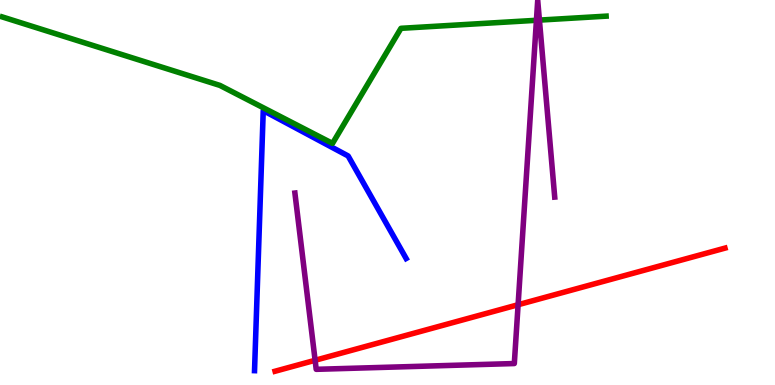[{'lines': ['blue', 'red'], 'intersections': []}, {'lines': ['green', 'red'], 'intersections': []}, {'lines': ['purple', 'red'], 'intersections': [{'x': 4.07, 'y': 0.642}, {'x': 6.69, 'y': 2.08}]}, {'lines': ['blue', 'green'], 'intersections': []}, {'lines': ['blue', 'purple'], 'intersections': []}, {'lines': ['green', 'purple'], 'intersections': [{'x': 6.92, 'y': 9.47}, {'x': 6.96, 'y': 9.48}]}]